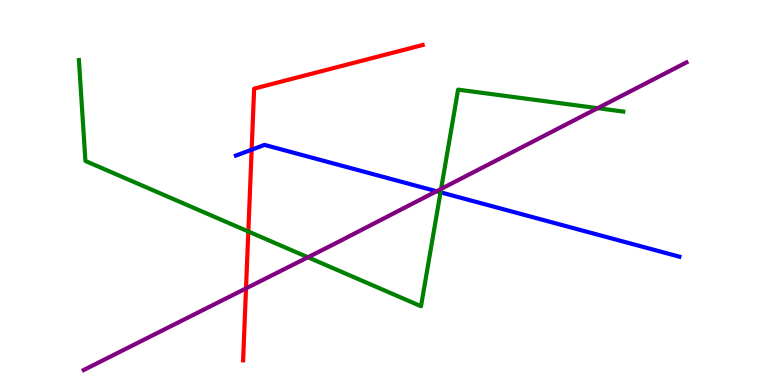[{'lines': ['blue', 'red'], 'intersections': [{'x': 3.25, 'y': 6.11}]}, {'lines': ['green', 'red'], 'intersections': [{'x': 3.2, 'y': 3.99}]}, {'lines': ['purple', 'red'], 'intersections': [{'x': 3.17, 'y': 2.51}]}, {'lines': ['blue', 'green'], 'intersections': [{'x': 5.68, 'y': 5.0}]}, {'lines': ['blue', 'purple'], 'intersections': [{'x': 5.63, 'y': 5.03}]}, {'lines': ['green', 'purple'], 'intersections': [{'x': 3.97, 'y': 3.32}, {'x': 5.69, 'y': 5.09}, {'x': 7.71, 'y': 7.19}]}]